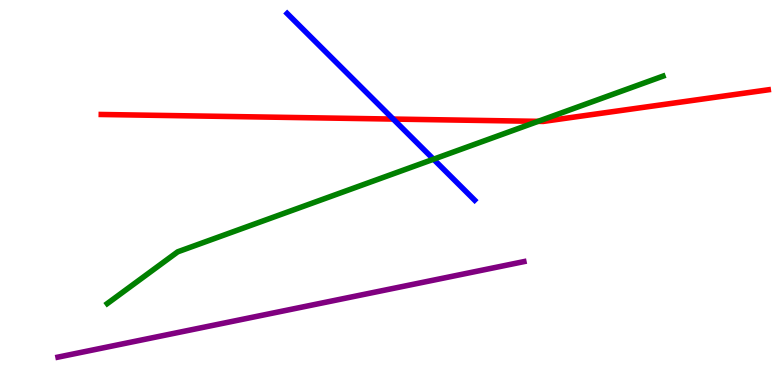[{'lines': ['blue', 'red'], 'intersections': [{'x': 5.07, 'y': 6.91}]}, {'lines': ['green', 'red'], 'intersections': [{'x': 6.94, 'y': 6.85}]}, {'lines': ['purple', 'red'], 'intersections': []}, {'lines': ['blue', 'green'], 'intersections': [{'x': 5.59, 'y': 5.86}]}, {'lines': ['blue', 'purple'], 'intersections': []}, {'lines': ['green', 'purple'], 'intersections': []}]